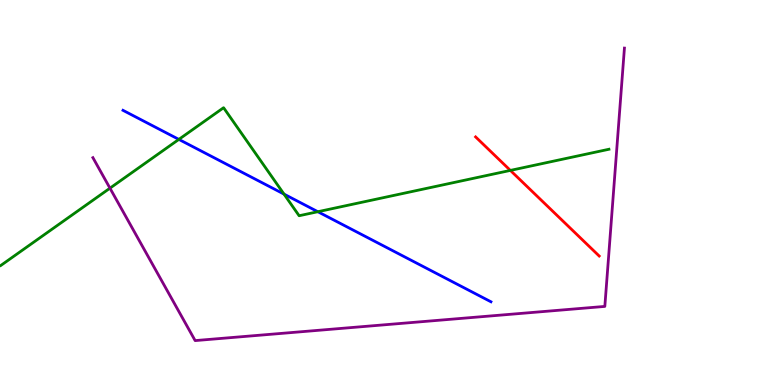[{'lines': ['blue', 'red'], 'intersections': []}, {'lines': ['green', 'red'], 'intersections': [{'x': 6.59, 'y': 5.57}]}, {'lines': ['purple', 'red'], 'intersections': []}, {'lines': ['blue', 'green'], 'intersections': [{'x': 2.31, 'y': 6.38}, {'x': 3.66, 'y': 4.96}, {'x': 4.1, 'y': 4.5}]}, {'lines': ['blue', 'purple'], 'intersections': []}, {'lines': ['green', 'purple'], 'intersections': [{'x': 1.42, 'y': 5.11}]}]